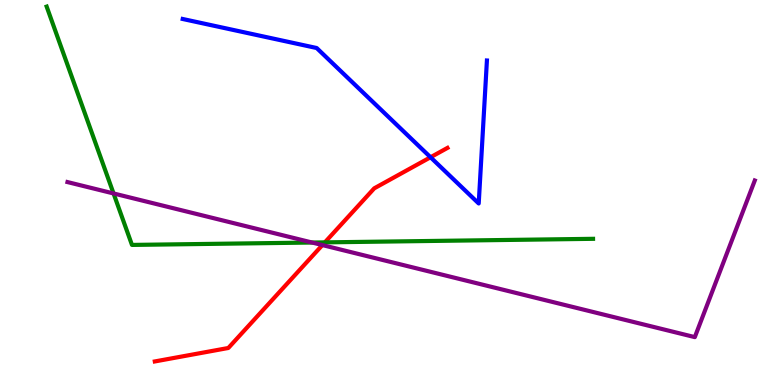[{'lines': ['blue', 'red'], 'intersections': [{'x': 5.56, 'y': 5.92}]}, {'lines': ['green', 'red'], 'intersections': [{'x': 4.19, 'y': 3.7}]}, {'lines': ['purple', 'red'], 'intersections': [{'x': 4.16, 'y': 3.63}]}, {'lines': ['blue', 'green'], 'intersections': []}, {'lines': ['blue', 'purple'], 'intersections': []}, {'lines': ['green', 'purple'], 'intersections': [{'x': 1.47, 'y': 4.98}, {'x': 4.03, 'y': 3.7}]}]